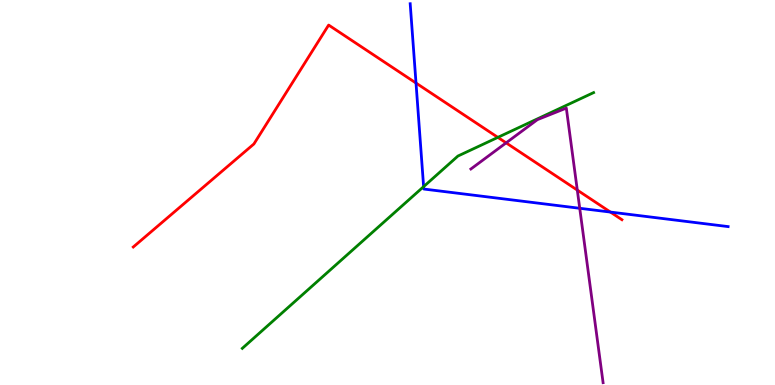[{'lines': ['blue', 'red'], 'intersections': [{'x': 5.37, 'y': 7.84}, {'x': 7.88, 'y': 4.49}]}, {'lines': ['green', 'red'], 'intersections': [{'x': 6.42, 'y': 6.43}]}, {'lines': ['purple', 'red'], 'intersections': [{'x': 6.53, 'y': 6.29}, {'x': 7.45, 'y': 5.06}]}, {'lines': ['blue', 'green'], 'intersections': [{'x': 5.47, 'y': 5.15}]}, {'lines': ['blue', 'purple'], 'intersections': [{'x': 7.48, 'y': 4.59}]}, {'lines': ['green', 'purple'], 'intersections': []}]